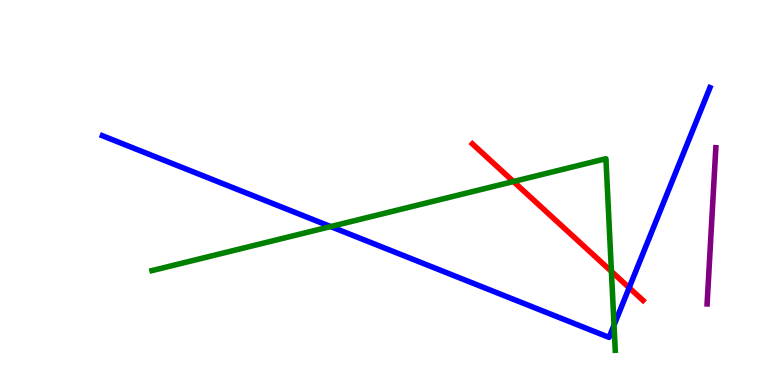[{'lines': ['blue', 'red'], 'intersections': [{'x': 8.12, 'y': 2.53}]}, {'lines': ['green', 'red'], 'intersections': [{'x': 6.62, 'y': 5.29}, {'x': 7.89, 'y': 2.95}]}, {'lines': ['purple', 'red'], 'intersections': []}, {'lines': ['blue', 'green'], 'intersections': [{'x': 4.27, 'y': 4.12}, {'x': 7.92, 'y': 1.55}]}, {'lines': ['blue', 'purple'], 'intersections': []}, {'lines': ['green', 'purple'], 'intersections': []}]